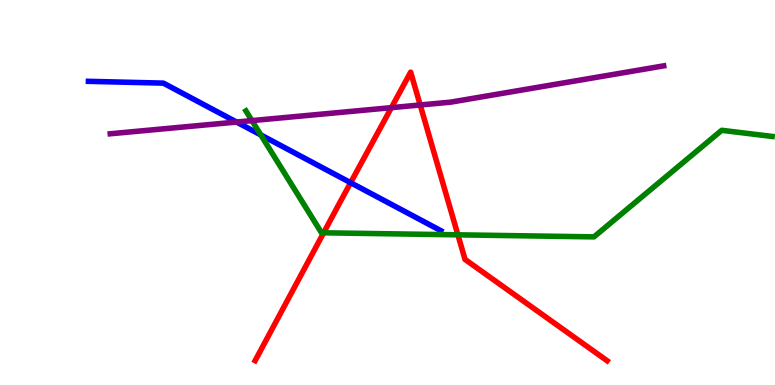[{'lines': ['blue', 'red'], 'intersections': [{'x': 4.52, 'y': 5.25}]}, {'lines': ['green', 'red'], 'intersections': [{'x': 4.18, 'y': 3.95}, {'x': 5.91, 'y': 3.9}]}, {'lines': ['purple', 'red'], 'intersections': [{'x': 5.05, 'y': 7.2}, {'x': 5.42, 'y': 7.27}]}, {'lines': ['blue', 'green'], 'intersections': [{'x': 3.37, 'y': 6.5}]}, {'lines': ['blue', 'purple'], 'intersections': [{'x': 3.05, 'y': 6.83}]}, {'lines': ['green', 'purple'], 'intersections': [{'x': 3.25, 'y': 6.87}]}]